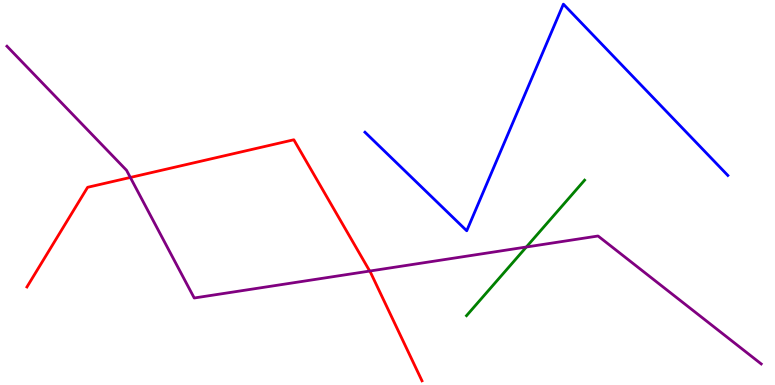[{'lines': ['blue', 'red'], 'intersections': []}, {'lines': ['green', 'red'], 'intersections': []}, {'lines': ['purple', 'red'], 'intersections': [{'x': 1.68, 'y': 5.39}, {'x': 4.77, 'y': 2.96}]}, {'lines': ['blue', 'green'], 'intersections': []}, {'lines': ['blue', 'purple'], 'intersections': []}, {'lines': ['green', 'purple'], 'intersections': [{'x': 6.79, 'y': 3.58}]}]